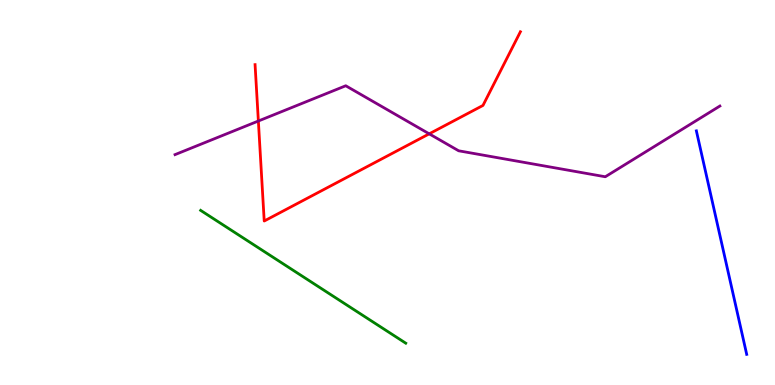[{'lines': ['blue', 'red'], 'intersections': []}, {'lines': ['green', 'red'], 'intersections': []}, {'lines': ['purple', 'red'], 'intersections': [{'x': 3.33, 'y': 6.86}, {'x': 5.54, 'y': 6.52}]}, {'lines': ['blue', 'green'], 'intersections': []}, {'lines': ['blue', 'purple'], 'intersections': []}, {'lines': ['green', 'purple'], 'intersections': []}]